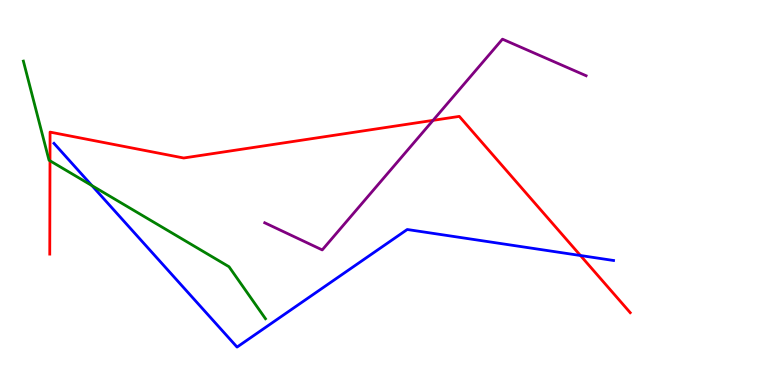[{'lines': ['blue', 'red'], 'intersections': [{'x': 7.49, 'y': 3.36}]}, {'lines': ['green', 'red'], 'intersections': [{'x': 0.645, 'y': 5.82}]}, {'lines': ['purple', 'red'], 'intersections': [{'x': 5.59, 'y': 6.87}]}, {'lines': ['blue', 'green'], 'intersections': [{'x': 1.19, 'y': 5.18}]}, {'lines': ['blue', 'purple'], 'intersections': []}, {'lines': ['green', 'purple'], 'intersections': []}]